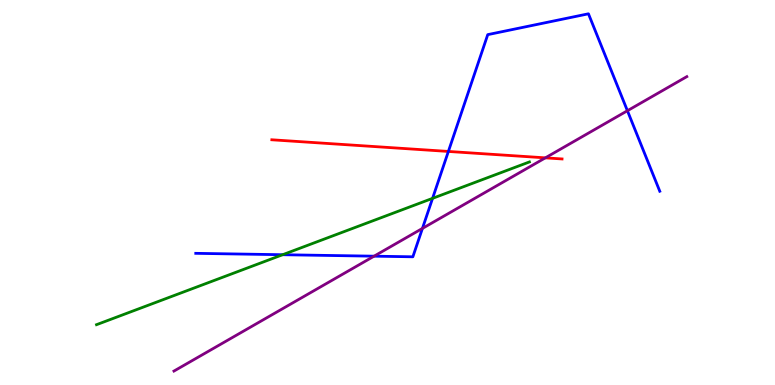[{'lines': ['blue', 'red'], 'intersections': [{'x': 5.79, 'y': 6.07}]}, {'lines': ['green', 'red'], 'intersections': []}, {'lines': ['purple', 'red'], 'intersections': [{'x': 7.04, 'y': 5.9}]}, {'lines': ['blue', 'green'], 'intersections': [{'x': 3.65, 'y': 3.38}, {'x': 5.58, 'y': 4.85}]}, {'lines': ['blue', 'purple'], 'intersections': [{'x': 4.83, 'y': 3.35}, {'x': 5.45, 'y': 4.07}, {'x': 8.1, 'y': 7.12}]}, {'lines': ['green', 'purple'], 'intersections': []}]